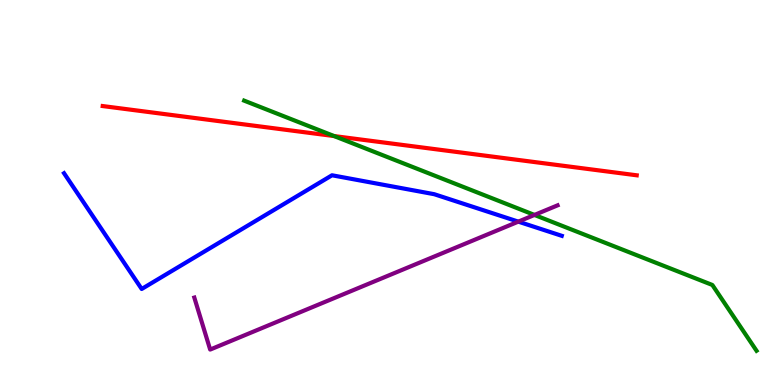[{'lines': ['blue', 'red'], 'intersections': []}, {'lines': ['green', 'red'], 'intersections': [{'x': 4.31, 'y': 6.47}]}, {'lines': ['purple', 'red'], 'intersections': []}, {'lines': ['blue', 'green'], 'intersections': []}, {'lines': ['blue', 'purple'], 'intersections': [{'x': 6.69, 'y': 4.24}]}, {'lines': ['green', 'purple'], 'intersections': [{'x': 6.9, 'y': 4.42}]}]